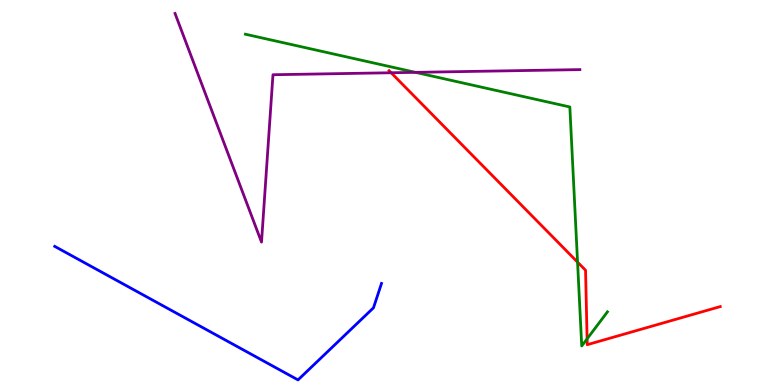[{'lines': ['blue', 'red'], 'intersections': []}, {'lines': ['green', 'red'], 'intersections': [{'x': 7.45, 'y': 3.19}, {'x': 7.58, 'y': 1.2}]}, {'lines': ['purple', 'red'], 'intersections': [{'x': 5.05, 'y': 8.11}]}, {'lines': ['blue', 'green'], 'intersections': []}, {'lines': ['blue', 'purple'], 'intersections': []}, {'lines': ['green', 'purple'], 'intersections': [{'x': 5.36, 'y': 8.12}]}]